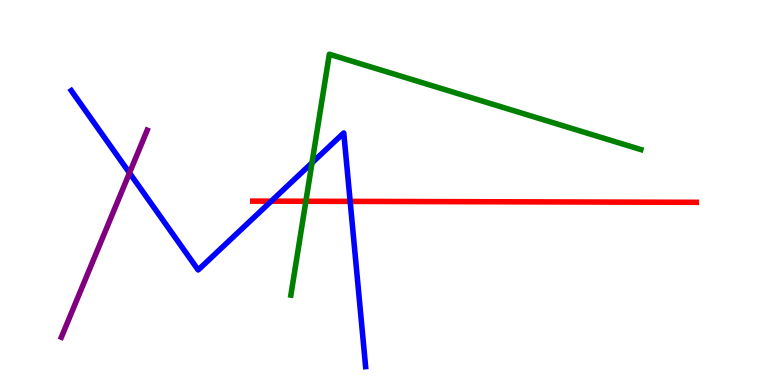[{'lines': ['blue', 'red'], 'intersections': [{'x': 3.5, 'y': 4.77}, {'x': 4.52, 'y': 4.77}]}, {'lines': ['green', 'red'], 'intersections': [{'x': 3.95, 'y': 4.77}]}, {'lines': ['purple', 'red'], 'intersections': []}, {'lines': ['blue', 'green'], 'intersections': [{'x': 4.03, 'y': 5.77}]}, {'lines': ['blue', 'purple'], 'intersections': [{'x': 1.67, 'y': 5.51}]}, {'lines': ['green', 'purple'], 'intersections': []}]